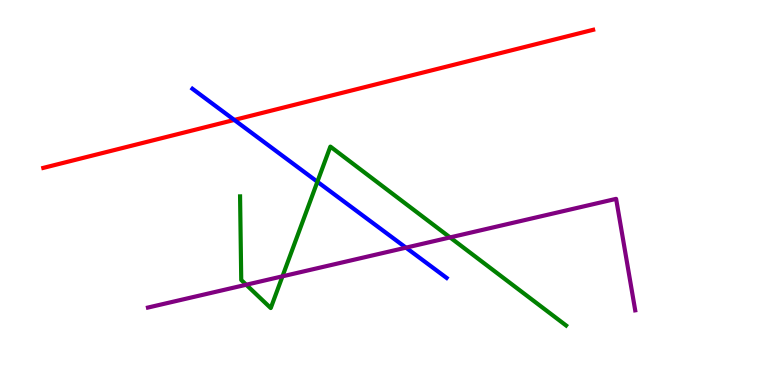[{'lines': ['blue', 'red'], 'intersections': [{'x': 3.02, 'y': 6.88}]}, {'lines': ['green', 'red'], 'intersections': []}, {'lines': ['purple', 'red'], 'intersections': []}, {'lines': ['blue', 'green'], 'intersections': [{'x': 4.1, 'y': 5.28}]}, {'lines': ['blue', 'purple'], 'intersections': [{'x': 5.24, 'y': 3.57}]}, {'lines': ['green', 'purple'], 'intersections': [{'x': 3.18, 'y': 2.6}, {'x': 3.64, 'y': 2.82}, {'x': 5.81, 'y': 3.83}]}]